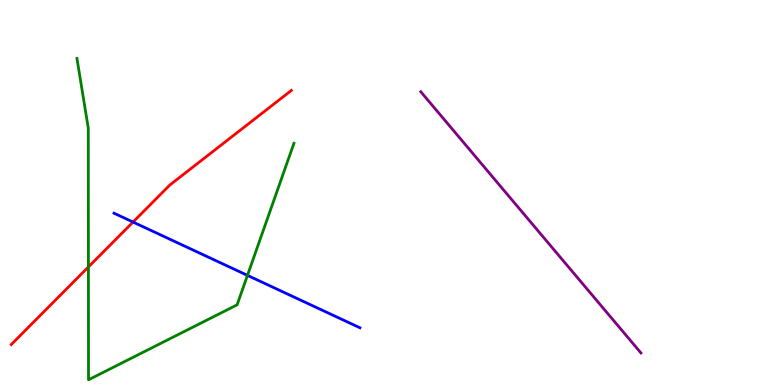[{'lines': ['blue', 'red'], 'intersections': [{'x': 1.72, 'y': 4.23}]}, {'lines': ['green', 'red'], 'intersections': [{'x': 1.14, 'y': 3.07}]}, {'lines': ['purple', 'red'], 'intersections': []}, {'lines': ['blue', 'green'], 'intersections': [{'x': 3.19, 'y': 2.85}]}, {'lines': ['blue', 'purple'], 'intersections': []}, {'lines': ['green', 'purple'], 'intersections': []}]